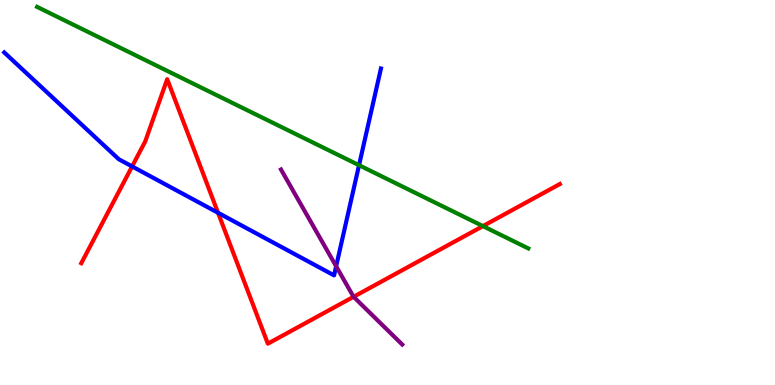[{'lines': ['blue', 'red'], 'intersections': [{'x': 1.7, 'y': 5.68}, {'x': 2.81, 'y': 4.47}]}, {'lines': ['green', 'red'], 'intersections': [{'x': 6.23, 'y': 4.13}]}, {'lines': ['purple', 'red'], 'intersections': [{'x': 4.56, 'y': 2.29}]}, {'lines': ['blue', 'green'], 'intersections': [{'x': 4.63, 'y': 5.71}]}, {'lines': ['blue', 'purple'], 'intersections': [{'x': 4.34, 'y': 3.08}]}, {'lines': ['green', 'purple'], 'intersections': []}]